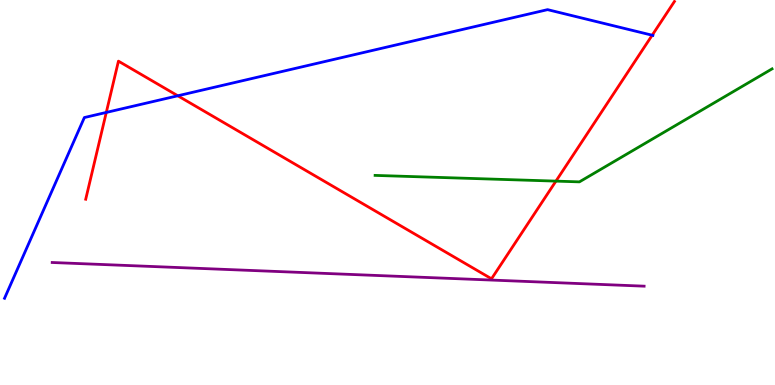[{'lines': ['blue', 'red'], 'intersections': [{'x': 1.37, 'y': 7.08}, {'x': 2.29, 'y': 7.51}, {'x': 8.42, 'y': 9.09}]}, {'lines': ['green', 'red'], 'intersections': [{'x': 7.17, 'y': 5.3}]}, {'lines': ['purple', 'red'], 'intersections': []}, {'lines': ['blue', 'green'], 'intersections': []}, {'lines': ['blue', 'purple'], 'intersections': []}, {'lines': ['green', 'purple'], 'intersections': []}]